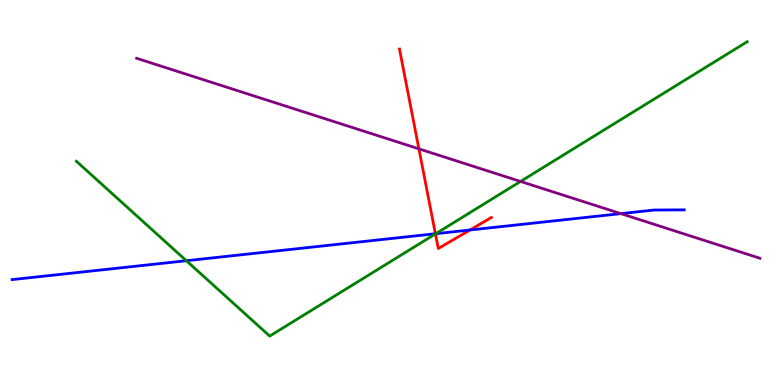[{'lines': ['blue', 'red'], 'intersections': [{'x': 5.62, 'y': 3.93}, {'x': 6.06, 'y': 4.03}]}, {'lines': ['green', 'red'], 'intersections': [{'x': 5.62, 'y': 3.92}]}, {'lines': ['purple', 'red'], 'intersections': [{'x': 5.41, 'y': 6.13}]}, {'lines': ['blue', 'green'], 'intersections': [{'x': 2.4, 'y': 3.23}, {'x': 5.62, 'y': 3.93}]}, {'lines': ['blue', 'purple'], 'intersections': [{'x': 8.01, 'y': 4.45}]}, {'lines': ['green', 'purple'], 'intersections': [{'x': 6.72, 'y': 5.29}]}]